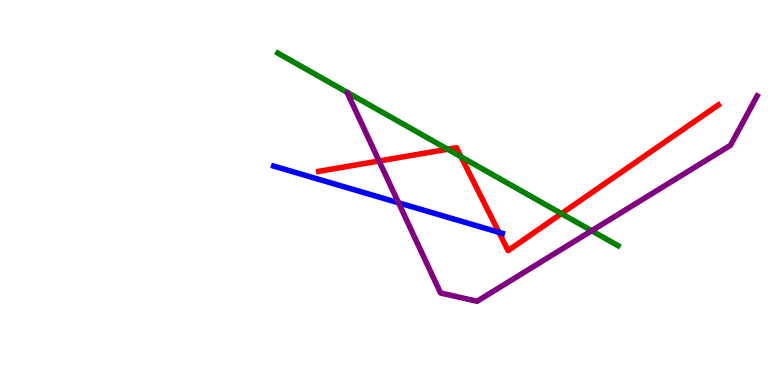[{'lines': ['blue', 'red'], 'intersections': [{'x': 6.44, 'y': 3.97}]}, {'lines': ['green', 'red'], 'intersections': [{'x': 5.78, 'y': 6.12}, {'x': 5.95, 'y': 5.93}, {'x': 7.24, 'y': 4.45}]}, {'lines': ['purple', 'red'], 'intersections': [{'x': 4.89, 'y': 5.82}]}, {'lines': ['blue', 'green'], 'intersections': []}, {'lines': ['blue', 'purple'], 'intersections': [{'x': 5.14, 'y': 4.73}]}, {'lines': ['green', 'purple'], 'intersections': [{'x': 7.63, 'y': 4.01}]}]